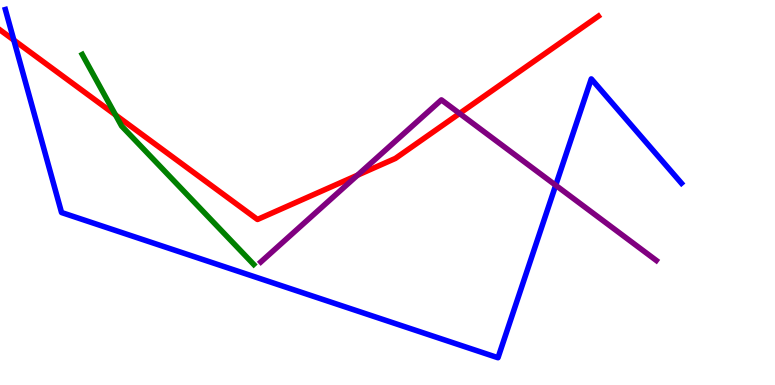[{'lines': ['blue', 'red'], 'intersections': [{'x': 0.178, 'y': 8.96}]}, {'lines': ['green', 'red'], 'intersections': [{'x': 1.49, 'y': 7.01}]}, {'lines': ['purple', 'red'], 'intersections': [{'x': 4.61, 'y': 5.45}, {'x': 5.93, 'y': 7.05}]}, {'lines': ['blue', 'green'], 'intersections': []}, {'lines': ['blue', 'purple'], 'intersections': [{'x': 7.17, 'y': 5.19}]}, {'lines': ['green', 'purple'], 'intersections': []}]